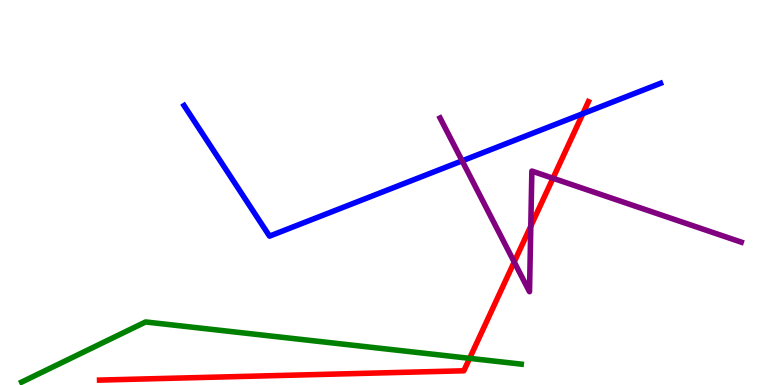[{'lines': ['blue', 'red'], 'intersections': [{'x': 7.52, 'y': 7.05}]}, {'lines': ['green', 'red'], 'intersections': [{'x': 6.06, 'y': 0.693}]}, {'lines': ['purple', 'red'], 'intersections': [{'x': 6.63, 'y': 3.19}, {'x': 6.85, 'y': 4.13}, {'x': 7.14, 'y': 5.37}]}, {'lines': ['blue', 'green'], 'intersections': []}, {'lines': ['blue', 'purple'], 'intersections': [{'x': 5.96, 'y': 5.82}]}, {'lines': ['green', 'purple'], 'intersections': []}]